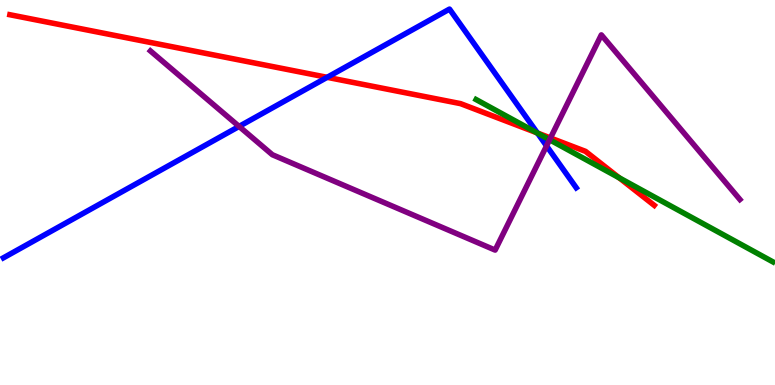[{'lines': ['blue', 'red'], 'intersections': [{'x': 4.22, 'y': 7.99}, {'x': 6.93, 'y': 6.55}]}, {'lines': ['green', 'red'], 'intersections': [{'x': 6.93, 'y': 6.55}, {'x': 7.99, 'y': 5.38}]}, {'lines': ['purple', 'red'], 'intersections': [{'x': 7.1, 'y': 6.42}]}, {'lines': ['blue', 'green'], 'intersections': [{'x': 6.94, 'y': 6.54}]}, {'lines': ['blue', 'purple'], 'intersections': [{'x': 3.09, 'y': 6.72}, {'x': 7.05, 'y': 6.21}]}, {'lines': ['green', 'purple'], 'intersections': [{'x': 7.09, 'y': 6.37}]}]